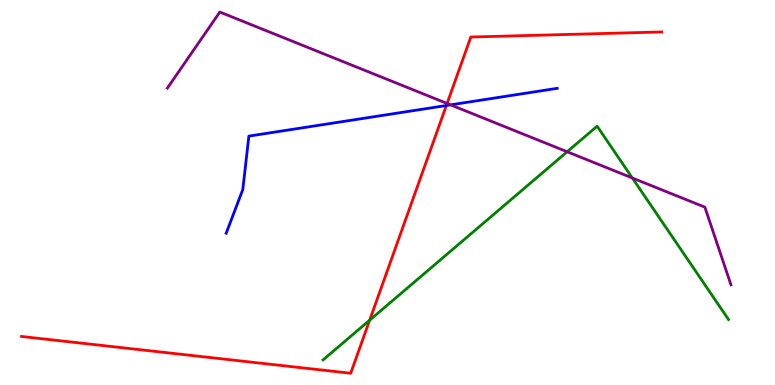[{'lines': ['blue', 'red'], 'intersections': [{'x': 5.76, 'y': 7.26}]}, {'lines': ['green', 'red'], 'intersections': [{'x': 4.77, 'y': 1.68}]}, {'lines': ['purple', 'red'], 'intersections': [{'x': 5.77, 'y': 7.31}]}, {'lines': ['blue', 'green'], 'intersections': []}, {'lines': ['blue', 'purple'], 'intersections': [{'x': 5.81, 'y': 7.28}]}, {'lines': ['green', 'purple'], 'intersections': [{'x': 7.32, 'y': 6.06}, {'x': 8.16, 'y': 5.38}]}]